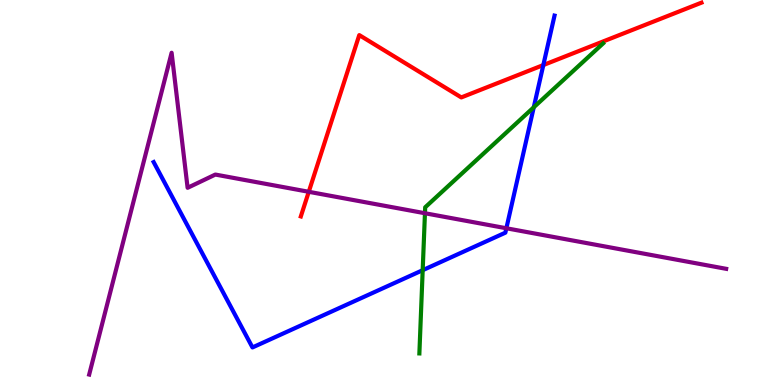[{'lines': ['blue', 'red'], 'intersections': [{'x': 7.01, 'y': 8.31}]}, {'lines': ['green', 'red'], 'intersections': []}, {'lines': ['purple', 'red'], 'intersections': [{'x': 3.98, 'y': 5.02}]}, {'lines': ['blue', 'green'], 'intersections': [{'x': 5.45, 'y': 2.98}, {'x': 6.89, 'y': 7.21}]}, {'lines': ['blue', 'purple'], 'intersections': [{'x': 6.53, 'y': 4.07}]}, {'lines': ['green', 'purple'], 'intersections': [{'x': 5.48, 'y': 4.46}]}]